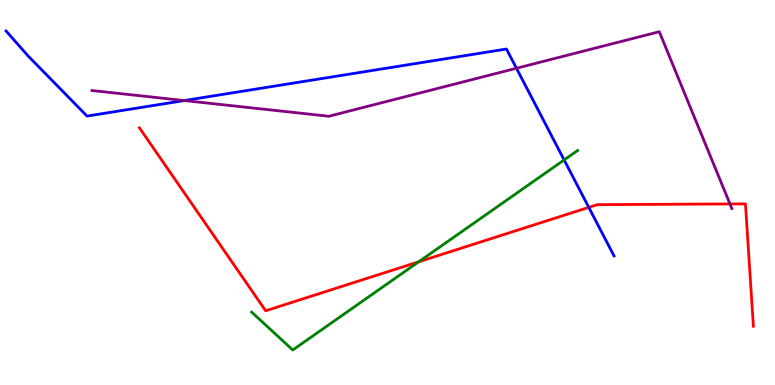[{'lines': ['blue', 'red'], 'intersections': [{'x': 7.6, 'y': 4.61}]}, {'lines': ['green', 'red'], 'intersections': [{'x': 5.4, 'y': 3.2}]}, {'lines': ['purple', 'red'], 'intersections': [{'x': 9.42, 'y': 4.7}]}, {'lines': ['blue', 'green'], 'intersections': [{'x': 7.28, 'y': 5.85}]}, {'lines': ['blue', 'purple'], 'intersections': [{'x': 2.38, 'y': 7.39}, {'x': 6.66, 'y': 8.23}]}, {'lines': ['green', 'purple'], 'intersections': []}]